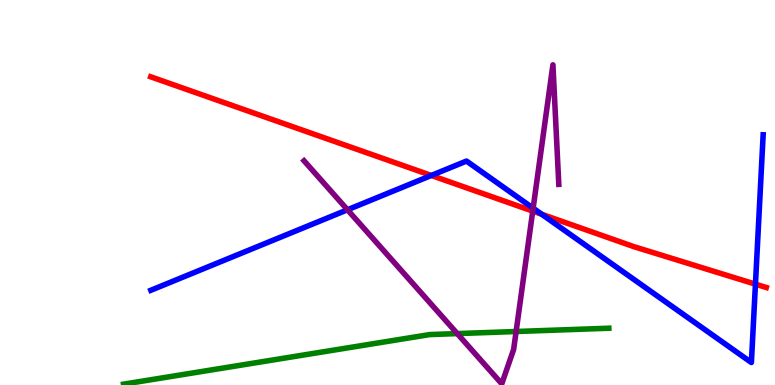[{'lines': ['blue', 'red'], 'intersections': [{'x': 5.57, 'y': 5.44}, {'x': 6.99, 'y': 4.43}, {'x': 9.75, 'y': 2.62}]}, {'lines': ['green', 'red'], 'intersections': []}, {'lines': ['purple', 'red'], 'intersections': [{'x': 6.87, 'y': 4.52}]}, {'lines': ['blue', 'green'], 'intersections': []}, {'lines': ['blue', 'purple'], 'intersections': [{'x': 4.48, 'y': 4.55}, {'x': 6.88, 'y': 4.59}]}, {'lines': ['green', 'purple'], 'intersections': [{'x': 5.9, 'y': 1.34}, {'x': 6.66, 'y': 1.39}]}]